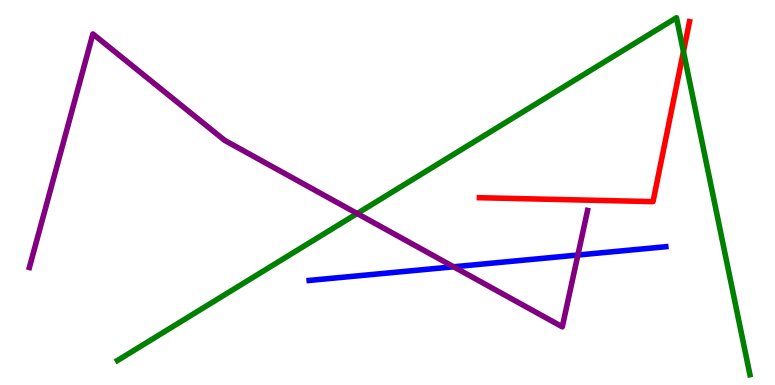[{'lines': ['blue', 'red'], 'intersections': []}, {'lines': ['green', 'red'], 'intersections': [{'x': 8.82, 'y': 8.66}]}, {'lines': ['purple', 'red'], 'intersections': []}, {'lines': ['blue', 'green'], 'intersections': []}, {'lines': ['blue', 'purple'], 'intersections': [{'x': 5.85, 'y': 3.07}, {'x': 7.46, 'y': 3.38}]}, {'lines': ['green', 'purple'], 'intersections': [{'x': 4.61, 'y': 4.45}]}]